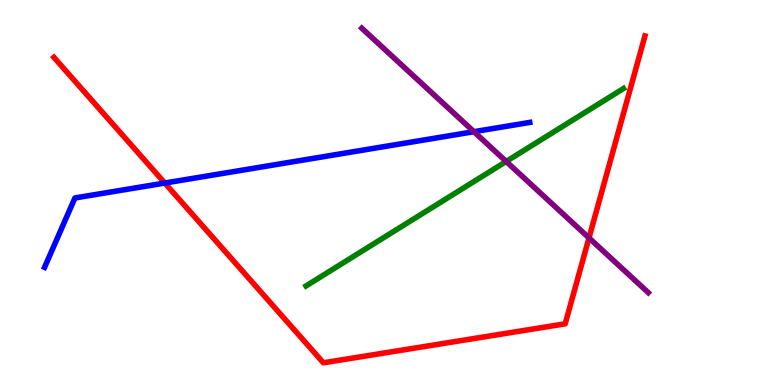[{'lines': ['blue', 'red'], 'intersections': [{'x': 2.13, 'y': 5.25}]}, {'lines': ['green', 'red'], 'intersections': []}, {'lines': ['purple', 'red'], 'intersections': [{'x': 7.6, 'y': 3.82}]}, {'lines': ['blue', 'green'], 'intersections': []}, {'lines': ['blue', 'purple'], 'intersections': [{'x': 6.12, 'y': 6.58}]}, {'lines': ['green', 'purple'], 'intersections': [{'x': 6.53, 'y': 5.81}]}]